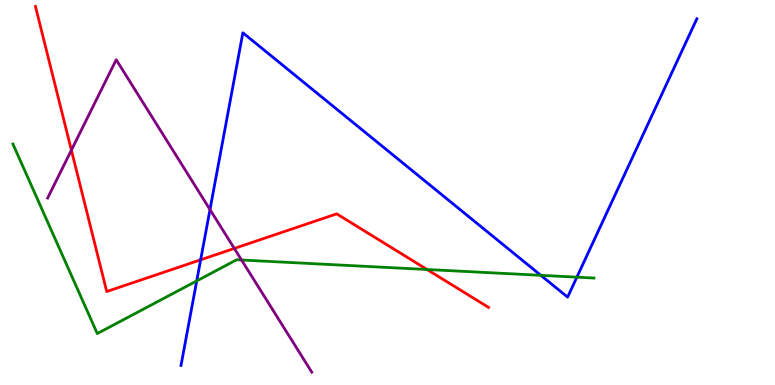[{'lines': ['blue', 'red'], 'intersections': [{'x': 2.59, 'y': 3.25}]}, {'lines': ['green', 'red'], 'intersections': [{'x': 5.51, 'y': 3.0}]}, {'lines': ['purple', 'red'], 'intersections': [{'x': 0.921, 'y': 6.1}, {'x': 3.02, 'y': 3.55}]}, {'lines': ['blue', 'green'], 'intersections': [{'x': 2.54, 'y': 2.7}, {'x': 6.98, 'y': 2.85}, {'x': 7.44, 'y': 2.8}]}, {'lines': ['blue', 'purple'], 'intersections': [{'x': 2.71, 'y': 4.56}]}, {'lines': ['green', 'purple'], 'intersections': [{'x': 3.12, 'y': 3.25}]}]